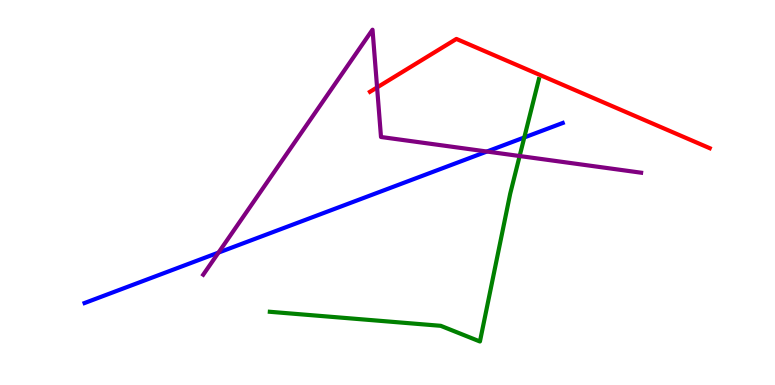[{'lines': ['blue', 'red'], 'intersections': []}, {'lines': ['green', 'red'], 'intersections': []}, {'lines': ['purple', 'red'], 'intersections': [{'x': 4.87, 'y': 7.73}]}, {'lines': ['blue', 'green'], 'intersections': [{'x': 6.77, 'y': 6.43}]}, {'lines': ['blue', 'purple'], 'intersections': [{'x': 2.82, 'y': 3.44}, {'x': 6.28, 'y': 6.06}]}, {'lines': ['green', 'purple'], 'intersections': [{'x': 6.71, 'y': 5.95}]}]